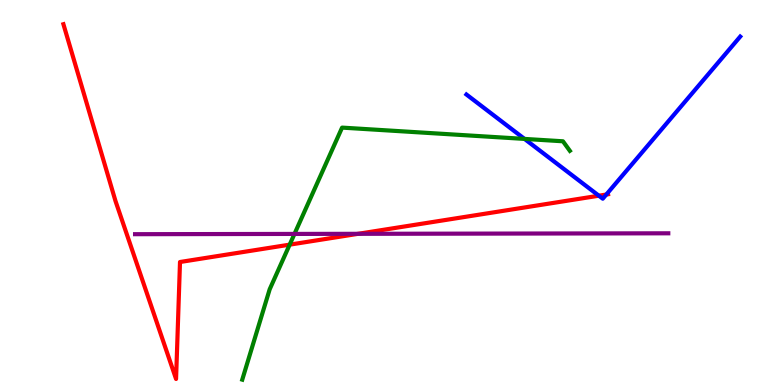[{'lines': ['blue', 'red'], 'intersections': [{'x': 7.73, 'y': 4.92}, {'x': 7.82, 'y': 4.95}]}, {'lines': ['green', 'red'], 'intersections': [{'x': 3.74, 'y': 3.65}]}, {'lines': ['purple', 'red'], 'intersections': [{'x': 4.62, 'y': 3.93}]}, {'lines': ['blue', 'green'], 'intersections': [{'x': 6.77, 'y': 6.39}]}, {'lines': ['blue', 'purple'], 'intersections': []}, {'lines': ['green', 'purple'], 'intersections': [{'x': 3.8, 'y': 3.92}]}]